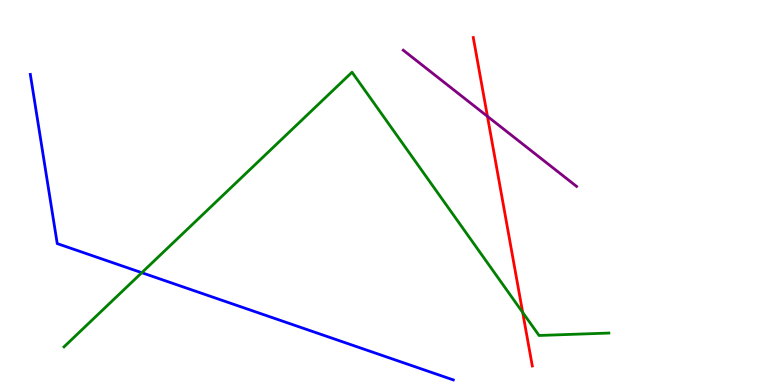[{'lines': ['blue', 'red'], 'intersections': []}, {'lines': ['green', 'red'], 'intersections': [{'x': 6.74, 'y': 1.88}]}, {'lines': ['purple', 'red'], 'intersections': [{'x': 6.29, 'y': 6.98}]}, {'lines': ['blue', 'green'], 'intersections': [{'x': 1.83, 'y': 2.92}]}, {'lines': ['blue', 'purple'], 'intersections': []}, {'lines': ['green', 'purple'], 'intersections': []}]